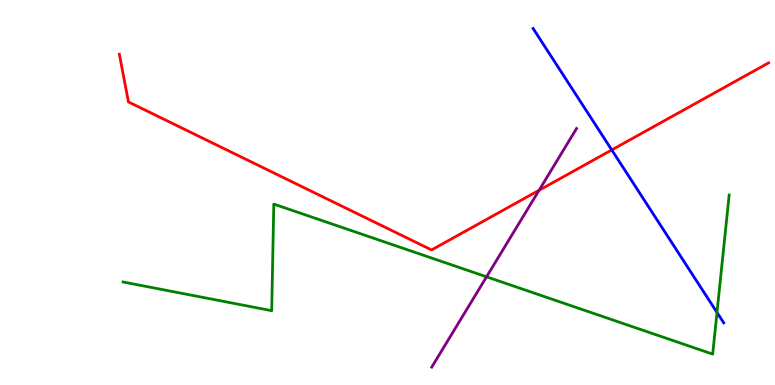[{'lines': ['blue', 'red'], 'intersections': [{'x': 7.89, 'y': 6.11}]}, {'lines': ['green', 'red'], 'intersections': []}, {'lines': ['purple', 'red'], 'intersections': [{'x': 6.96, 'y': 5.06}]}, {'lines': ['blue', 'green'], 'intersections': [{'x': 9.25, 'y': 1.88}]}, {'lines': ['blue', 'purple'], 'intersections': []}, {'lines': ['green', 'purple'], 'intersections': [{'x': 6.28, 'y': 2.81}]}]